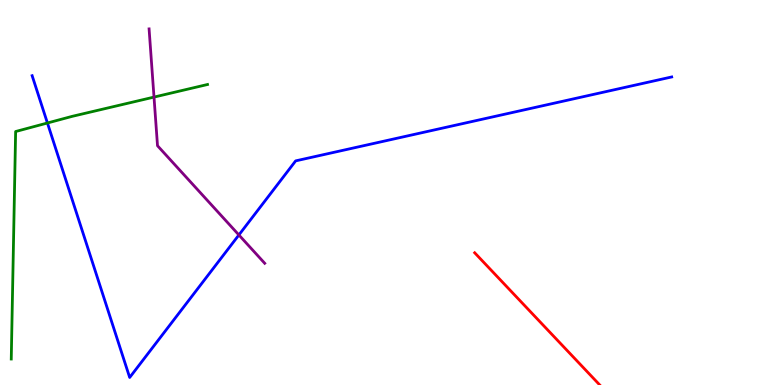[{'lines': ['blue', 'red'], 'intersections': []}, {'lines': ['green', 'red'], 'intersections': []}, {'lines': ['purple', 'red'], 'intersections': []}, {'lines': ['blue', 'green'], 'intersections': [{'x': 0.612, 'y': 6.81}]}, {'lines': ['blue', 'purple'], 'intersections': [{'x': 3.08, 'y': 3.9}]}, {'lines': ['green', 'purple'], 'intersections': [{'x': 1.99, 'y': 7.48}]}]